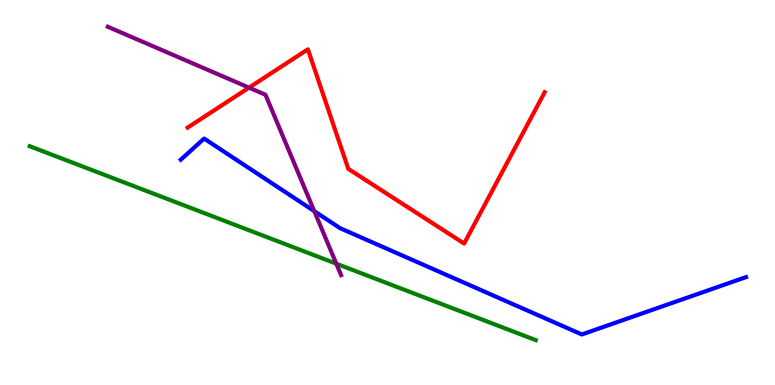[{'lines': ['blue', 'red'], 'intersections': []}, {'lines': ['green', 'red'], 'intersections': []}, {'lines': ['purple', 'red'], 'intersections': [{'x': 3.21, 'y': 7.72}]}, {'lines': ['blue', 'green'], 'intersections': []}, {'lines': ['blue', 'purple'], 'intersections': [{'x': 4.06, 'y': 4.52}]}, {'lines': ['green', 'purple'], 'intersections': [{'x': 4.34, 'y': 3.15}]}]